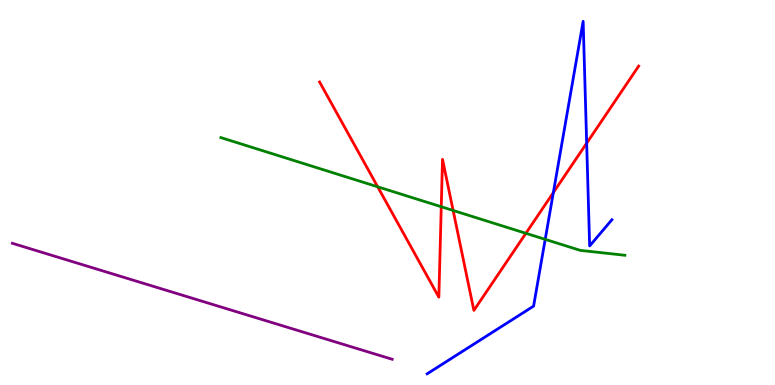[{'lines': ['blue', 'red'], 'intersections': [{'x': 7.14, 'y': 5.0}, {'x': 7.57, 'y': 6.28}]}, {'lines': ['green', 'red'], 'intersections': [{'x': 4.87, 'y': 5.15}, {'x': 5.69, 'y': 4.63}, {'x': 5.85, 'y': 4.53}, {'x': 6.79, 'y': 3.94}]}, {'lines': ['purple', 'red'], 'intersections': []}, {'lines': ['blue', 'green'], 'intersections': [{'x': 7.03, 'y': 3.78}]}, {'lines': ['blue', 'purple'], 'intersections': []}, {'lines': ['green', 'purple'], 'intersections': []}]